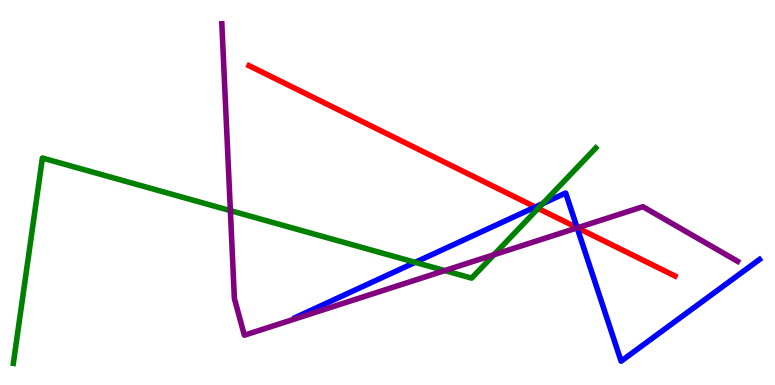[{'lines': ['blue', 'red'], 'intersections': [{'x': 6.91, 'y': 4.62}, {'x': 7.45, 'y': 4.09}]}, {'lines': ['green', 'red'], 'intersections': [{'x': 6.94, 'y': 4.59}]}, {'lines': ['purple', 'red'], 'intersections': [{'x': 7.45, 'y': 4.08}]}, {'lines': ['blue', 'green'], 'intersections': [{'x': 5.36, 'y': 3.19}, {'x': 7.0, 'y': 4.71}]}, {'lines': ['blue', 'purple'], 'intersections': [{'x': 7.45, 'y': 4.08}]}, {'lines': ['green', 'purple'], 'intersections': [{'x': 2.97, 'y': 4.53}, {'x': 5.74, 'y': 2.97}, {'x': 6.37, 'y': 3.38}]}]